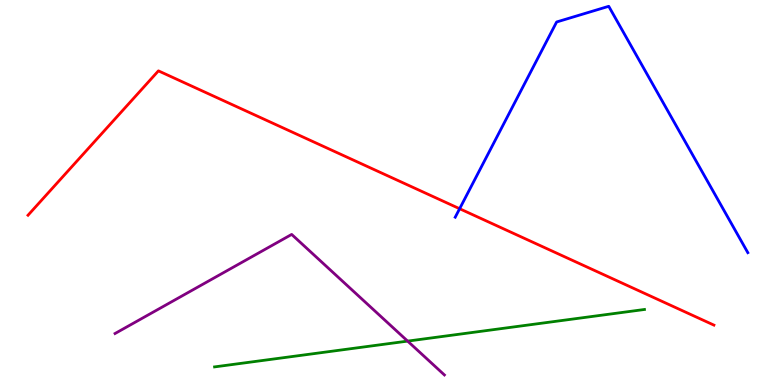[{'lines': ['blue', 'red'], 'intersections': [{'x': 5.93, 'y': 4.58}]}, {'lines': ['green', 'red'], 'intersections': []}, {'lines': ['purple', 'red'], 'intersections': []}, {'lines': ['blue', 'green'], 'intersections': []}, {'lines': ['blue', 'purple'], 'intersections': []}, {'lines': ['green', 'purple'], 'intersections': [{'x': 5.26, 'y': 1.14}]}]